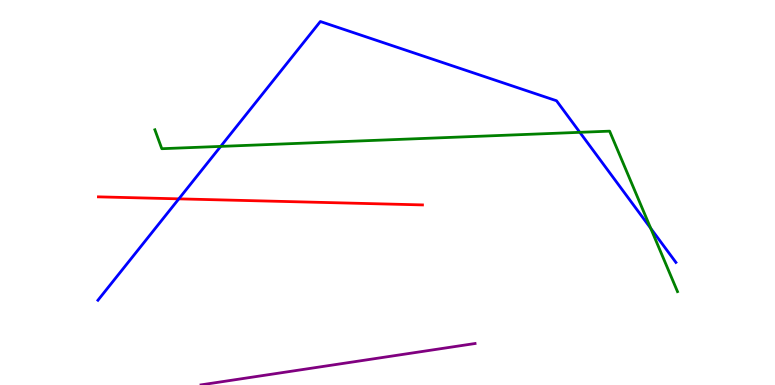[{'lines': ['blue', 'red'], 'intersections': [{'x': 2.31, 'y': 4.83}]}, {'lines': ['green', 'red'], 'intersections': []}, {'lines': ['purple', 'red'], 'intersections': []}, {'lines': ['blue', 'green'], 'intersections': [{'x': 2.85, 'y': 6.2}, {'x': 7.48, 'y': 6.56}, {'x': 8.4, 'y': 4.07}]}, {'lines': ['blue', 'purple'], 'intersections': []}, {'lines': ['green', 'purple'], 'intersections': []}]